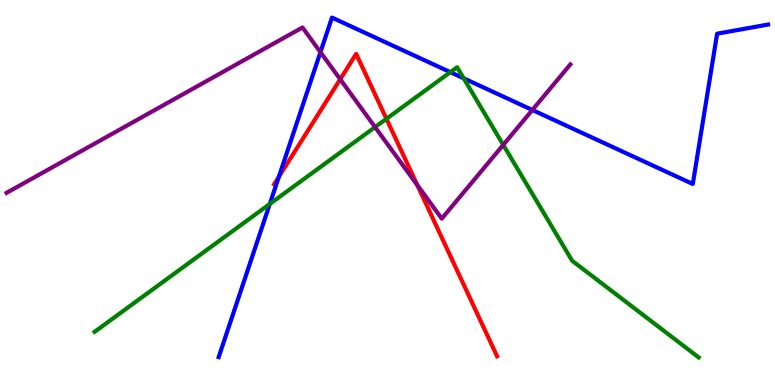[{'lines': ['blue', 'red'], 'intersections': [{'x': 3.6, 'y': 5.41}]}, {'lines': ['green', 'red'], 'intersections': [{'x': 4.99, 'y': 6.91}]}, {'lines': ['purple', 'red'], 'intersections': [{'x': 4.39, 'y': 7.94}, {'x': 5.38, 'y': 5.19}]}, {'lines': ['blue', 'green'], 'intersections': [{'x': 3.48, 'y': 4.7}, {'x': 5.81, 'y': 8.13}, {'x': 5.98, 'y': 7.97}]}, {'lines': ['blue', 'purple'], 'intersections': [{'x': 4.13, 'y': 8.64}, {'x': 6.87, 'y': 7.14}]}, {'lines': ['green', 'purple'], 'intersections': [{'x': 4.84, 'y': 6.7}, {'x': 6.49, 'y': 6.24}]}]